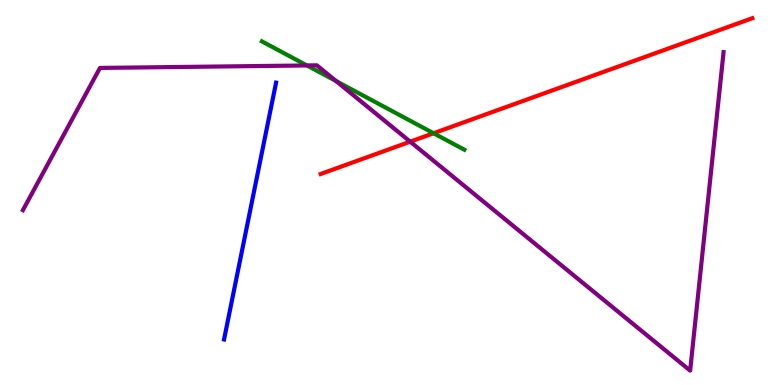[{'lines': ['blue', 'red'], 'intersections': []}, {'lines': ['green', 'red'], 'intersections': [{'x': 5.59, 'y': 6.54}]}, {'lines': ['purple', 'red'], 'intersections': [{'x': 5.29, 'y': 6.32}]}, {'lines': ['blue', 'green'], 'intersections': []}, {'lines': ['blue', 'purple'], 'intersections': []}, {'lines': ['green', 'purple'], 'intersections': [{'x': 3.96, 'y': 8.3}, {'x': 4.34, 'y': 7.89}]}]